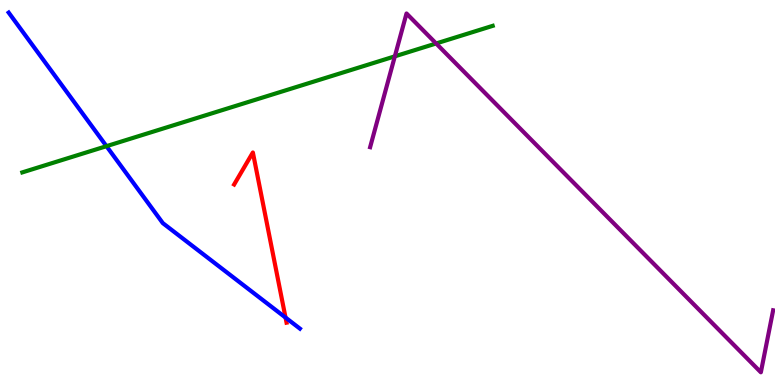[{'lines': ['blue', 'red'], 'intersections': [{'x': 3.68, 'y': 1.75}]}, {'lines': ['green', 'red'], 'intersections': []}, {'lines': ['purple', 'red'], 'intersections': []}, {'lines': ['blue', 'green'], 'intersections': [{'x': 1.37, 'y': 6.2}]}, {'lines': ['blue', 'purple'], 'intersections': []}, {'lines': ['green', 'purple'], 'intersections': [{'x': 5.09, 'y': 8.54}, {'x': 5.63, 'y': 8.87}]}]